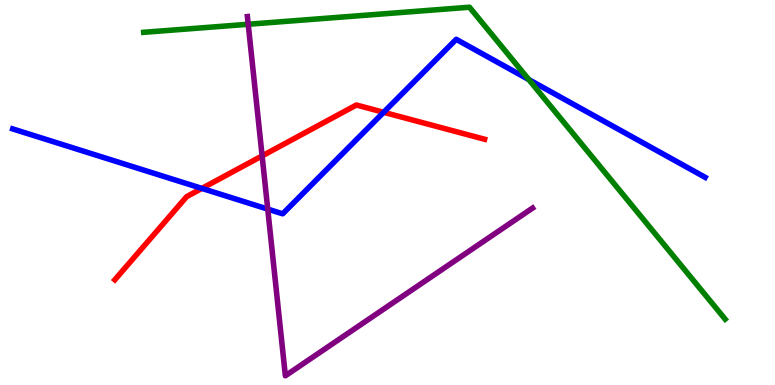[{'lines': ['blue', 'red'], 'intersections': [{'x': 2.61, 'y': 5.11}, {'x': 4.95, 'y': 7.08}]}, {'lines': ['green', 'red'], 'intersections': []}, {'lines': ['purple', 'red'], 'intersections': [{'x': 3.38, 'y': 5.95}]}, {'lines': ['blue', 'green'], 'intersections': [{'x': 6.82, 'y': 7.93}]}, {'lines': ['blue', 'purple'], 'intersections': [{'x': 3.45, 'y': 4.57}]}, {'lines': ['green', 'purple'], 'intersections': [{'x': 3.2, 'y': 9.37}]}]